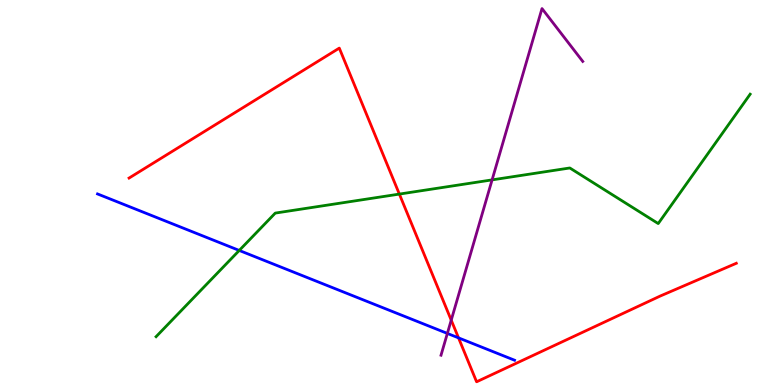[{'lines': ['blue', 'red'], 'intersections': [{'x': 5.92, 'y': 1.22}]}, {'lines': ['green', 'red'], 'intersections': [{'x': 5.15, 'y': 4.96}]}, {'lines': ['purple', 'red'], 'intersections': [{'x': 5.82, 'y': 1.68}]}, {'lines': ['blue', 'green'], 'intersections': [{'x': 3.09, 'y': 3.5}]}, {'lines': ['blue', 'purple'], 'intersections': [{'x': 5.77, 'y': 1.34}]}, {'lines': ['green', 'purple'], 'intersections': [{'x': 6.35, 'y': 5.33}]}]